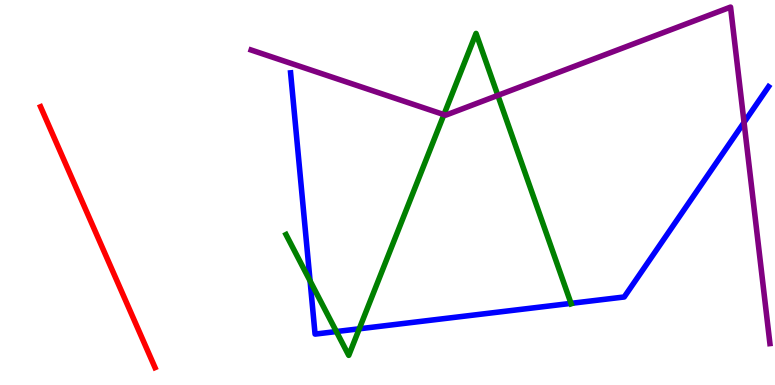[{'lines': ['blue', 'red'], 'intersections': []}, {'lines': ['green', 'red'], 'intersections': []}, {'lines': ['purple', 'red'], 'intersections': []}, {'lines': ['blue', 'green'], 'intersections': [{'x': 4.0, 'y': 2.7}, {'x': 4.34, 'y': 1.39}, {'x': 4.64, 'y': 1.46}, {'x': 7.37, 'y': 2.12}]}, {'lines': ['blue', 'purple'], 'intersections': [{'x': 9.6, 'y': 6.82}]}, {'lines': ['green', 'purple'], 'intersections': [{'x': 5.73, 'y': 7.02}, {'x': 6.42, 'y': 7.52}]}]